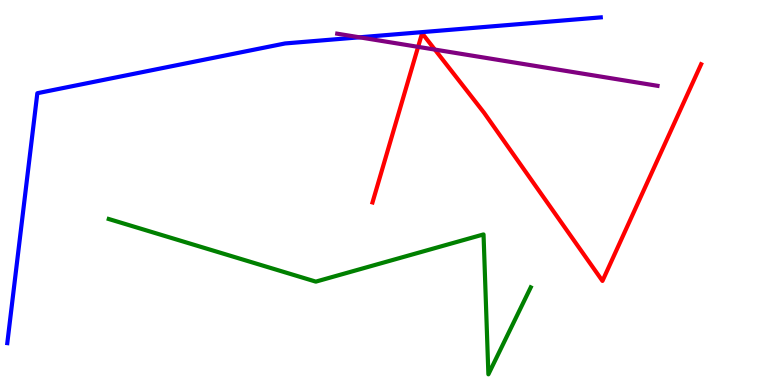[{'lines': ['blue', 'red'], 'intersections': []}, {'lines': ['green', 'red'], 'intersections': []}, {'lines': ['purple', 'red'], 'intersections': [{'x': 5.4, 'y': 8.78}, {'x': 5.61, 'y': 8.71}]}, {'lines': ['blue', 'green'], 'intersections': []}, {'lines': ['blue', 'purple'], 'intersections': [{'x': 4.64, 'y': 9.03}]}, {'lines': ['green', 'purple'], 'intersections': []}]